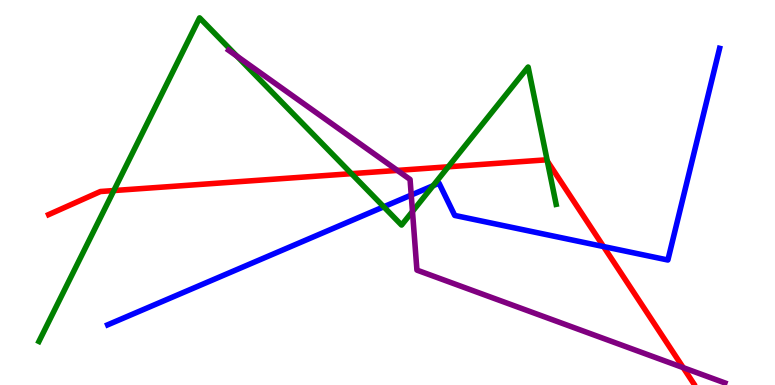[{'lines': ['blue', 'red'], 'intersections': [{'x': 7.79, 'y': 3.6}]}, {'lines': ['green', 'red'], 'intersections': [{'x': 1.47, 'y': 5.05}, {'x': 4.54, 'y': 5.49}, {'x': 5.78, 'y': 5.67}, {'x': 7.06, 'y': 5.81}]}, {'lines': ['purple', 'red'], 'intersections': [{'x': 5.13, 'y': 5.57}, {'x': 8.82, 'y': 0.451}]}, {'lines': ['blue', 'green'], 'intersections': [{'x': 4.95, 'y': 4.63}, {'x': 5.59, 'y': 5.18}]}, {'lines': ['blue', 'purple'], 'intersections': [{'x': 5.31, 'y': 4.93}]}, {'lines': ['green', 'purple'], 'intersections': [{'x': 3.06, 'y': 8.54}, {'x': 5.32, 'y': 4.51}]}]